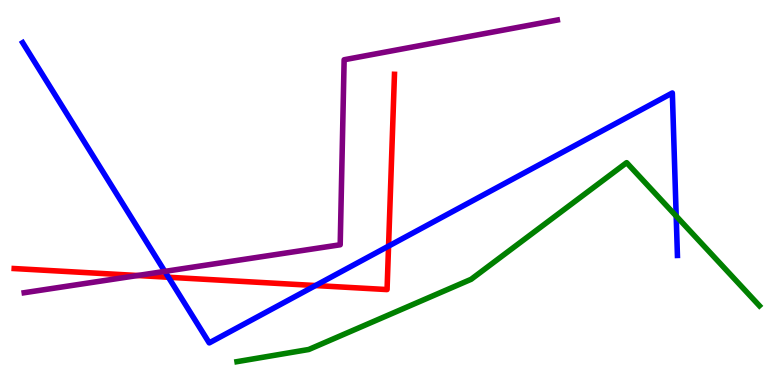[{'lines': ['blue', 'red'], 'intersections': [{'x': 2.17, 'y': 2.8}, {'x': 4.07, 'y': 2.58}, {'x': 5.01, 'y': 3.61}]}, {'lines': ['green', 'red'], 'intersections': []}, {'lines': ['purple', 'red'], 'intersections': [{'x': 1.78, 'y': 2.84}]}, {'lines': ['blue', 'green'], 'intersections': [{'x': 8.73, 'y': 4.39}]}, {'lines': ['blue', 'purple'], 'intersections': [{'x': 2.13, 'y': 2.95}]}, {'lines': ['green', 'purple'], 'intersections': []}]